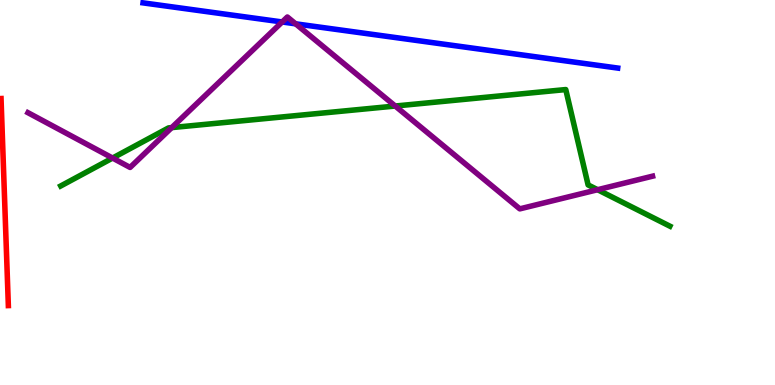[{'lines': ['blue', 'red'], 'intersections': []}, {'lines': ['green', 'red'], 'intersections': []}, {'lines': ['purple', 'red'], 'intersections': []}, {'lines': ['blue', 'green'], 'intersections': []}, {'lines': ['blue', 'purple'], 'intersections': [{'x': 3.64, 'y': 9.43}, {'x': 3.81, 'y': 9.38}]}, {'lines': ['green', 'purple'], 'intersections': [{'x': 1.45, 'y': 5.89}, {'x': 2.22, 'y': 6.69}, {'x': 5.1, 'y': 7.25}, {'x': 7.71, 'y': 5.07}]}]